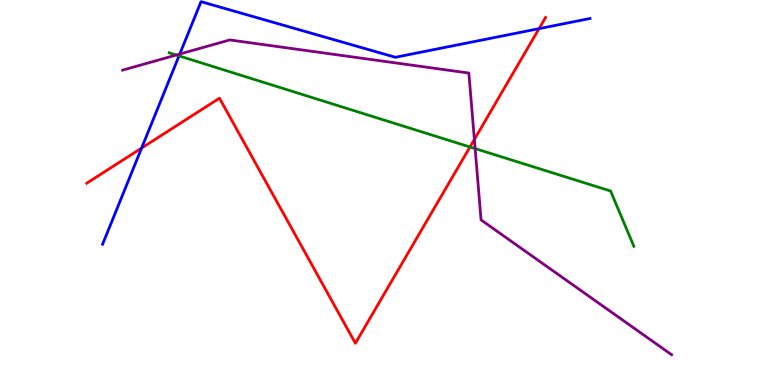[{'lines': ['blue', 'red'], 'intersections': [{'x': 1.83, 'y': 6.15}, {'x': 6.96, 'y': 9.26}]}, {'lines': ['green', 'red'], 'intersections': [{'x': 6.06, 'y': 6.18}]}, {'lines': ['purple', 'red'], 'intersections': [{'x': 6.12, 'y': 6.38}]}, {'lines': ['blue', 'green'], 'intersections': [{'x': 2.31, 'y': 8.55}]}, {'lines': ['blue', 'purple'], 'intersections': [{'x': 2.32, 'y': 8.6}]}, {'lines': ['green', 'purple'], 'intersections': [{'x': 2.27, 'y': 8.57}, {'x': 6.13, 'y': 6.14}]}]